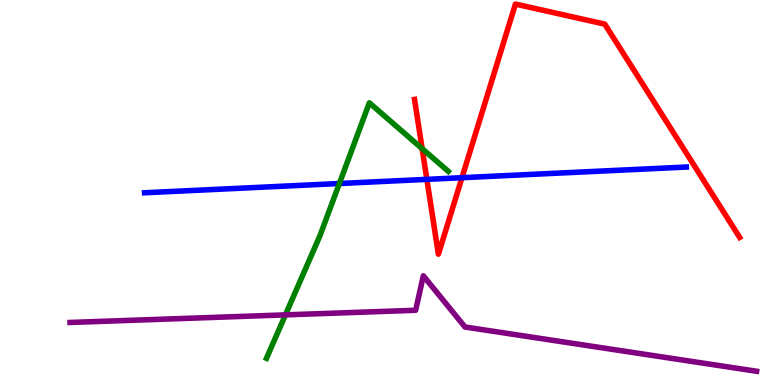[{'lines': ['blue', 'red'], 'intersections': [{'x': 5.51, 'y': 5.34}, {'x': 5.96, 'y': 5.38}]}, {'lines': ['green', 'red'], 'intersections': [{'x': 5.45, 'y': 6.14}]}, {'lines': ['purple', 'red'], 'intersections': []}, {'lines': ['blue', 'green'], 'intersections': [{'x': 4.38, 'y': 5.23}]}, {'lines': ['blue', 'purple'], 'intersections': []}, {'lines': ['green', 'purple'], 'intersections': [{'x': 3.68, 'y': 1.82}]}]